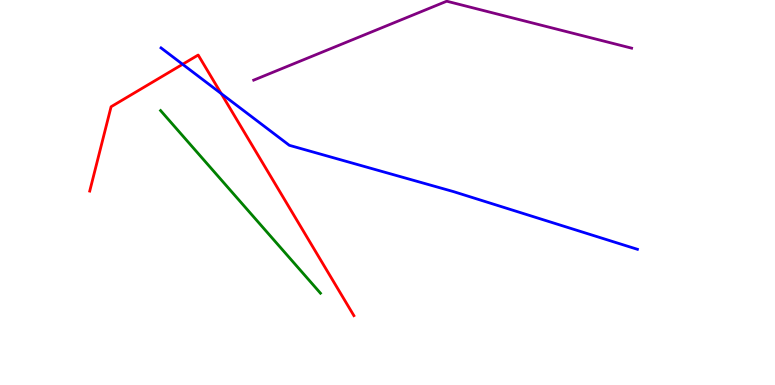[{'lines': ['blue', 'red'], 'intersections': [{'x': 2.36, 'y': 8.33}, {'x': 2.85, 'y': 7.57}]}, {'lines': ['green', 'red'], 'intersections': []}, {'lines': ['purple', 'red'], 'intersections': []}, {'lines': ['blue', 'green'], 'intersections': []}, {'lines': ['blue', 'purple'], 'intersections': []}, {'lines': ['green', 'purple'], 'intersections': []}]